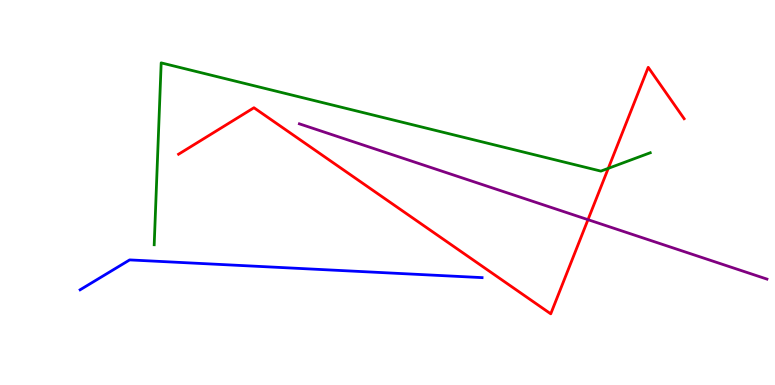[{'lines': ['blue', 'red'], 'intersections': []}, {'lines': ['green', 'red'], 'intersections': [{'x': 7.85, 'y': 5.63}]}, {'lines': ['purple', 'red'], 'intersections': [{'x': 7.59, 'y': 4.29}]}, {'lines': ['blue', 'green'], 'intersections': []}, {'lines': ['blue', 'purple'], 'intersections': []}, {'lines': ['green', 'purple'], 'intersections': []}]